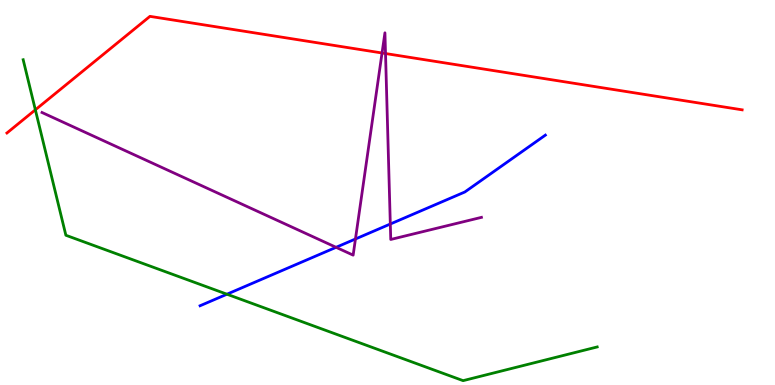[{'lines': ['blue', 'red'], 'intersections': []}, {'lines': ['green', 'red'], 'intersections': [{'x': 0.456, 'y': 7.15}]}, {'lines': ['purple', 'red'], 'intersections': [{'x': 4.93, 'y': 8.62}, {'x': 4.97, 'y': 8.61}]}, {'lines': ['blue', 'green'], 'intersections': [{'x': 2.93, 'y': 2.36}]}, {'lines': ['blue', 'purple'], 'intersections': [{'x': 4.34, 'y': 3.58}, {'x': 4.59, 'y': 3.79}, {'x': 5.04, 'y': 4.18}]}, {'lines': ['green', 'purple'], 'intersections': []}]